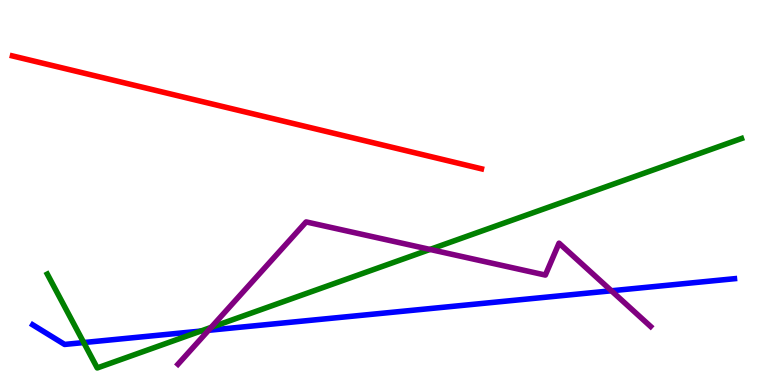[{'lines': ['blue', 'red'], 'intersections': []}, {'lines': ['green', 'red'], 'intersections': []}, {'lines': ['purple', 'red'], 'intersections': []}, {'lines': ['blue', 'green'], 'intersections': [{'x': 1.08, 'y': 1.1}, {'x': 2.59, 'y': 1.4}]}, {'lines': ['blue', 'purple'], 'intersections': [{'x': 2.69, 'y': 1.42}, {'x': 7.89, 'y': 2.45}]}, {'lines': ['green', 'purple'], 'intersections': [{'x': 2.72, 'y': 1.5}, {'x': 5.55, 'y': 3.52}]}]